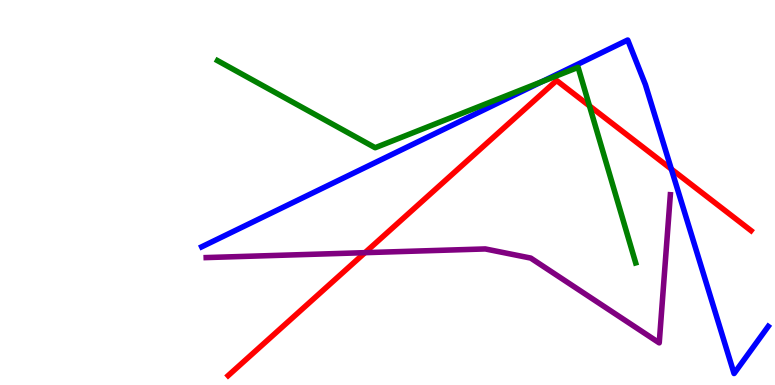[{'lines': ['blue', 'red'], 'intersections': [{'x': 8.66, 'y': 5.61}]}, {'lines': ['green', 'red'], 'intersections': [{'x': 7.61, 'y': 7.25}]}, {'lines': ['purple', 'red'], 'intersections': [{'x': 4.71, 'y': 3.44}]}, {'lines': ['blue', 'green'], 'intersections': [{'x': 6.99, 'y': 7.88}]}, {'lines': ['blue', 'purple'], 'intersections': []}, {'lines': ['green', 'purple'], 'intersections': []}]